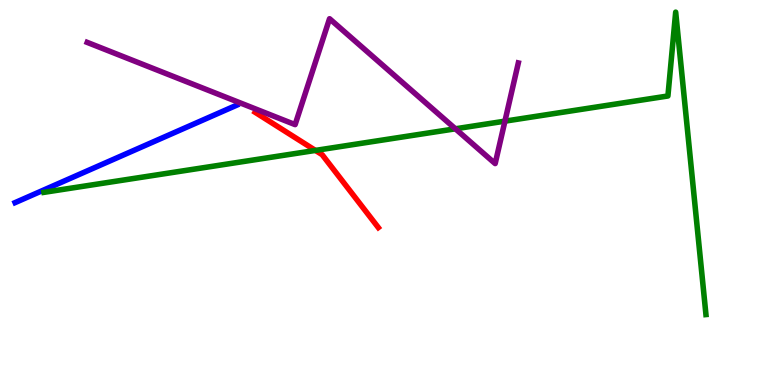[{'lines': ['blue', 'red'], 'intersections': []}, {'lines': ['green', 'red'], 'intersections': [{'x': 4.07, 'y': 6.09}]}, {'lines': ['purple', 'red'], 'intersections': []}, {'lines': ['blue', 'green'], 'intersections': []}, {'lines': ['blue', 'purple'], 'intersections': []}, {'lines': ['green', 'purple'], 'intersections': [{'x': 5.88, 'y': 6.65}, {'x': 6.52, 'y': 6.85}]}]